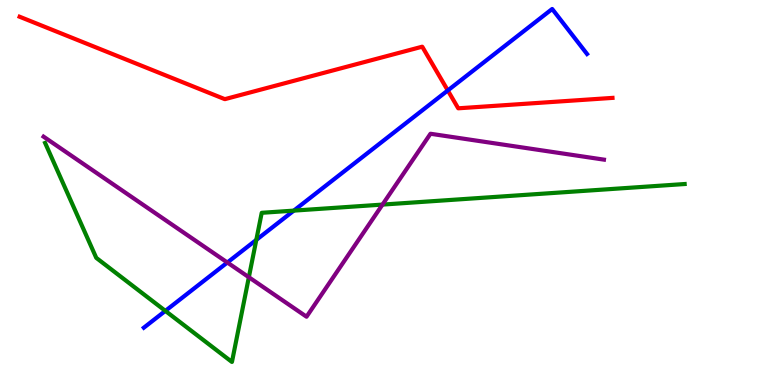[{'lines': ['blue', 'red'], 'intersections': [{'x': 5.78, 'y': 7.65}]}, {'lines': ['green', 'red'], 'intersections': []}, {'lines': ['purple', 'red'], 'intersections': []}, {'lines': ['blue', 'green'], 'intersections': [{'x': 2.13, 'y': 1.93}, {'x': 3.31, 'y': 3.77}, {'x': 3.79, 'y': 4.53}]}, {'lines': ['blue', 'purple'], 'intersections': [{'x': 2.93, 'y': 3.18}]}, {'lines': ['green', 'purple'], 'intersections': [{'x': 3.21, 'y': 2.8}, {'x': 4.94, 'y': 4.69}]}]